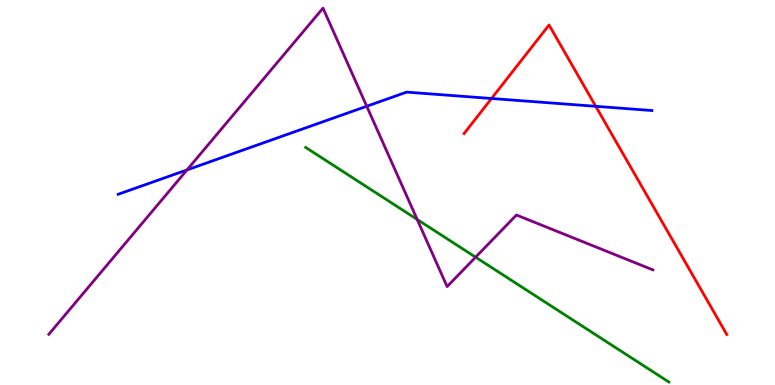[{'lines': ['blue', 'red'], 'intersections': [{'x': 6.34, 'y': 7.44}, {'x': 7.69, 'y': 7.24}]}, {'lines': ['green', 'red'], 'intersections': []}, {'lines': ['purple', 'red'], 'intersections': []}, {'lines': ['blue', 'green'], 'intersections': []}, {'lines': ['blue', 'purple'], 'intersections': [{'x': 2.41, 'y': 5.59}, {'x': 4.73, 'y': 7.24}]}, {'lines': ['green', 'purple'], 'intersections': [{'x': 5.38, 'y': 4.3}, {'x': 6.14, 'y': 3.32}]}]